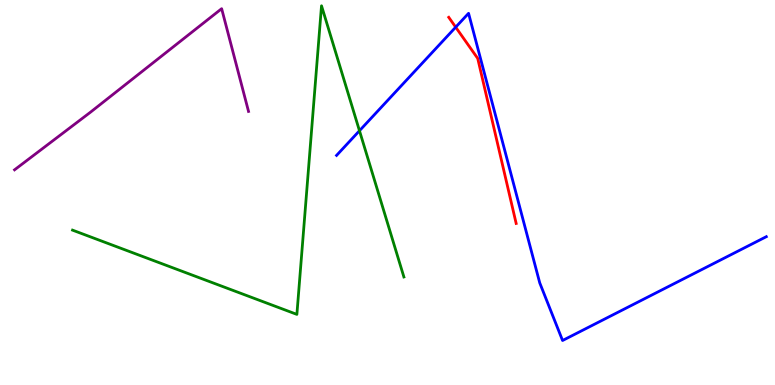[{'lines': ['blue', 'red'], 'intersections': [{'x': 5.88, 'y': 9.29}]}, {'lines': ['green', 'red'], 'intersections': []}, {'lines': ['purple', 'red'], 'intersections': []}, {'lines': ['blue', 'green'], 'intersections': [{'x': 4.64, 'y': 6.6}]}, {'lines': ['blue', 'purple'], 'intersections': []}, {'lines': ['green', 'purple'], 'intersections': []}]